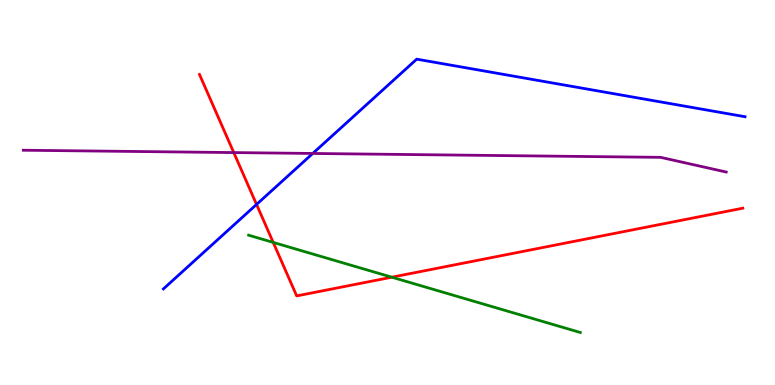[{'lines': ['blue', 'red'], 'intersections': [{'x': 3.31, 'y': 4.69}]}, {'lines': ['green', 'red'], 'intersections': [{'x': 3.53, 'y': 3.7}, {'x': 5.06, 'y': 2.8}]}, {'lines': ['purple', 'red'], 'intersections': [{'x': 3.02, 'y': 6.04}]}, {'lines': ['blue', 'green'], 'intersections': []}, {'lines': ['blue', 'purple'], 'intersections': [{'x': 4.04, 'y': 6.01}]}, {'lines': ['green', 'purple'], 'intersections': []}]